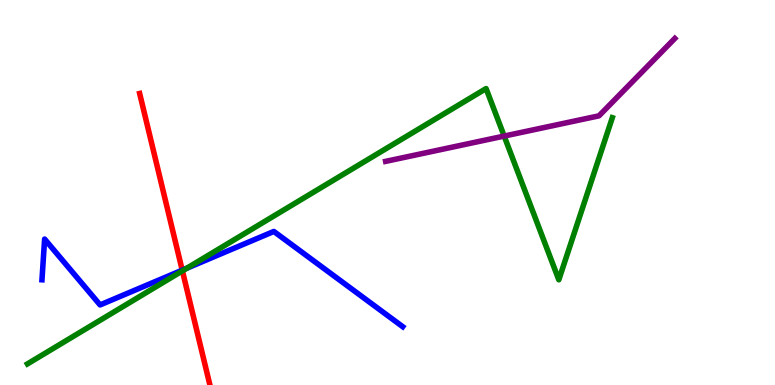[{'lines': ['blue', 'red'], 'intersections': [{'x': 2.35, 'y': 2.98}]}, {'lines': ['green', 'red'], 'intersections': [{'x': 2.35, 'y': 2.96}]}, {'lines': ['purple', 'red'], 'intersections': []}, {'lines': ['blue', 'green'], 'intersections': [{'x': 2.41, 'y': 3.03}]}, {'lines': ['blue', 'purple'], 'intersections': []}, {'lines': ['green', 'purple'], 'intersections': [{'x': 6.51, 'y': 6.47}]}]